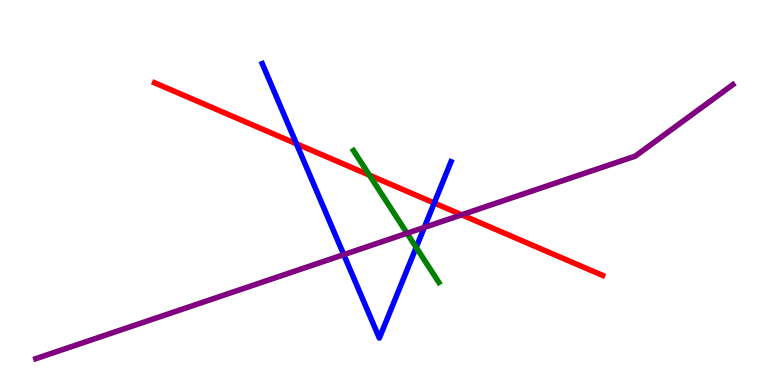[{'lines': ['blue', 'red'], 'intersections': [{'x': 3.83, 'y': 6.27}, {'x': 5.6, 'y': 4.73}]}, {'lines': ['green', 'red'], 'intersections': [{'x': 4.77, 'y': 5.45}]}, {'lines': ['purple', 'red'], 'intersections': [{'x': 5.96, 'y': 4.42}]}, {'lines': ['blue', 'green'], 'intersections': [{'x': 5.37, 'y': 3.57}]}, {'lines': ['blue', 'purple'], 'intersections': [{'x': 4.44, 'y': 3.39}, {'x': 5.48, 'y': 4.09}]}, {'lines': ['green', 'purple'], 'intersections': [{'x': 5.25, 'y': 3.94}]}]